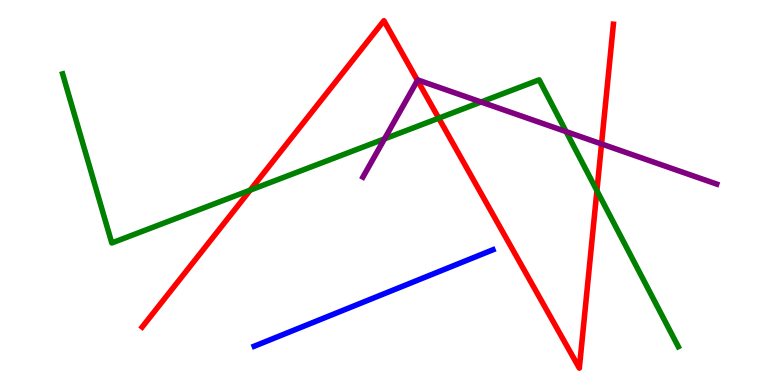[{'lines': ['blue', 'red'], 'intersections': []}, {'lines': ['green', 'red'], 'intersections': [{'x': 3.23, 'y': 5.06}, {'x': 5.66, 'y': 6.93}, {'x': 7.7, 'y': 5.05}]}, {'lines': ['purple', 'red'], 'intersections': [{'x': 5.39, 'y': 7.91}, {'x': 7.76, 'y': 6.26}]}, {'lines': ['blue', 'green'], 'intersections': []}, {'lines': ['blue', 'purple'], 'intersections': []}, {'lines': ['green', 'purple'], 'intersections': [{'x': 4.96, 'y': 6.39}, {'x': 6.21, 'y': 7.35}, {'x': 7.3, 'y': 6.58}]}]